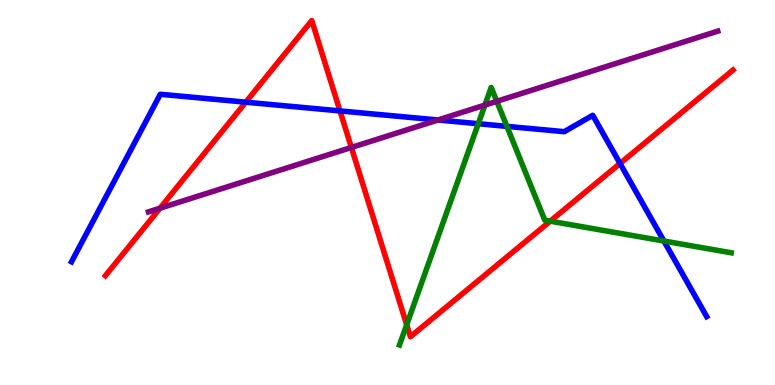[{'lines': ['blue', 'red'], 'intersections': [{'x': 3.17, 'y': 7.35}, {'x': 4.39, 'y': 7.12}, {'x': 8.0, 'y': 5.75}]}, {'lines': ['green', 'red'], 'intersections': [{'x': 5.25, 'y': 1.56}, {'x': 7.1, 'y': 4.26}]}, {'lines': ['purple', 'red'], 'intersections': [{'x': 2.06, 'y': 4.59}, {'x': 4.53, 'y': 6.17}]}, {'lines': ['blue', 'green'], 'intersections': [{'x': 6.17, 'y': 6.79}, {'x': 6.54, 'y': 6.72}, {'x': 8.57, 'y': 3.74}]}, {'lines': ['blue', 'purple'], 'intersections': [{'x': 5.65, 'y': 6.88}]}, {'lines': ['green', 'purple'], 'intersections': [{'x': 6.26, 'y': 7.27}, {'x': 6.41, 'y': 7.37}]}]